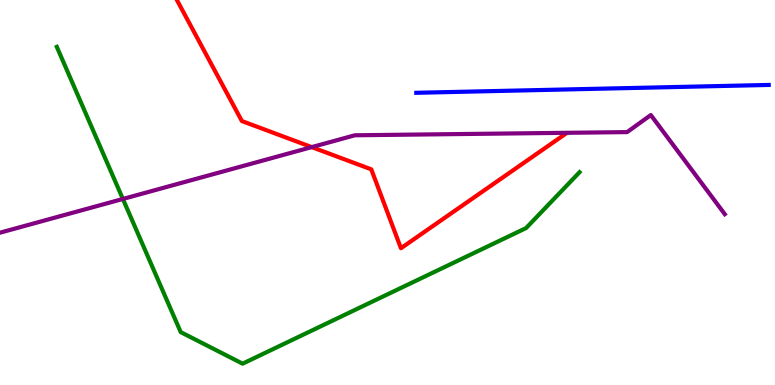[{'lines': ['blue', 'red'], 'intersections': []}, {'lines': ['green', 'red'], 'intersections': []}, {'lines': ['purple', 'red'], 'intersections': [{'x': 4.02, 'y': 6.18}]}, {'lines': ['blue', 'green'], 'intersections': []}, {'lines': ['blue', 'purple'], 'intersections': []}, {'lines': ['green', 'purple'], 'intersections': [{'x': 1.59, 'y': 4.83}]}]